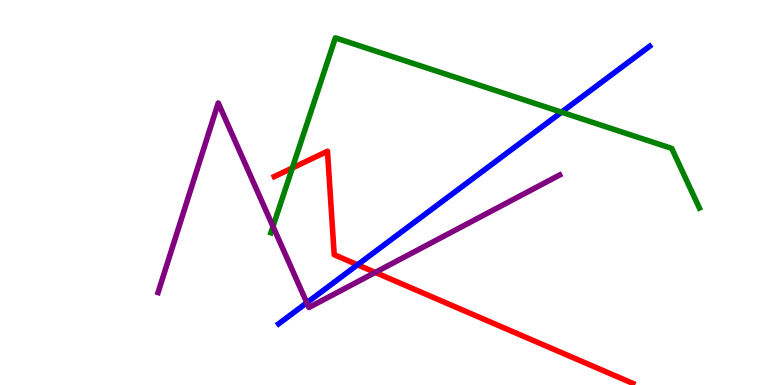[{'lines': ['blue', 'red'], 'intersections': [{'x': 4.61, 'y': 3.12}]}, {'lines': ['green', 'red'], 'intersections': [{'x': 3.77, 'y': 5.64}]}, {'lines': ['purple', 'red'], 'intersections': [{'x': 4.84, 'y': 2.92}]}, {'lines': ['blue', 'green'], 'intersections': [{'x': 7.25, 'y': 7.09}]}, {'lines': ['blue', 'purple'], 'intersections': [{'x': 3.96, 'y': 2.14}]}, {'lines': ['green', 'purple'], 'intersections': [{'x': 3.52, 'y': 4.12}]}]